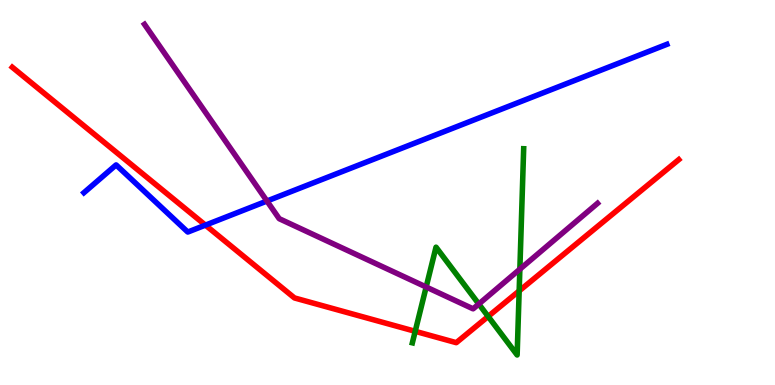[{'lines': ['blue', 'red'], 'intersections': [{'x': 2.65, 'y': 4.15}]}, {'lines': ['green', 'red'], 'intersections': [{'x': 5.36, 'y': 1.39}, {'x': 6.3, 'y': 1.78}, {'x': 6.7, 'y': 2.44}]}, {'lines': ['purple', 'red'], 'intersections': []}, {'lines': ['blue', 'green'], 'intersections': []}, {'lines': ['blue', 'purple'], 'intersections': [{'x': 3.44, 'y': 4.78}]}, {'lines': ['green', 'purple'], 'intersections': [{'x': 5.5, 'y': 2.55}, {'x': 6.18, 'y': 2.1}, {'x': 6.71, 'y': 3.01}]}]